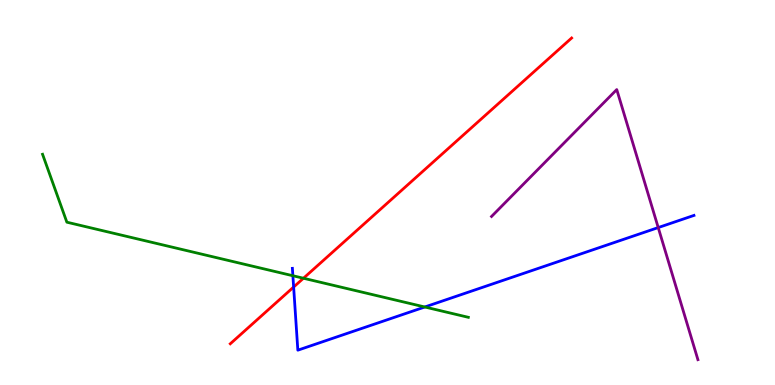[{'lines': ['blue', 'red'], 'intersections': [{'x': 3.79, 'y': 2.54}]}, {'lines': ['green', 'red'], 'intersections': [{'x': 3.92, 'y': 2.77}]}, {'lines': ['purple', 'red'], 'intersections': []}, {'lines': ['blue', 'green'], 'intersections': [{'x': 3.78, 'y': 2.84}, {'x': 5.48, 'y': 2.03}]}, {'lines': ['blue', 'purple'], 'intersections': [{'x': 8.49, 'y': 4.09}]}, {'lines': ['green', 'purple'], 'intersections': []}]